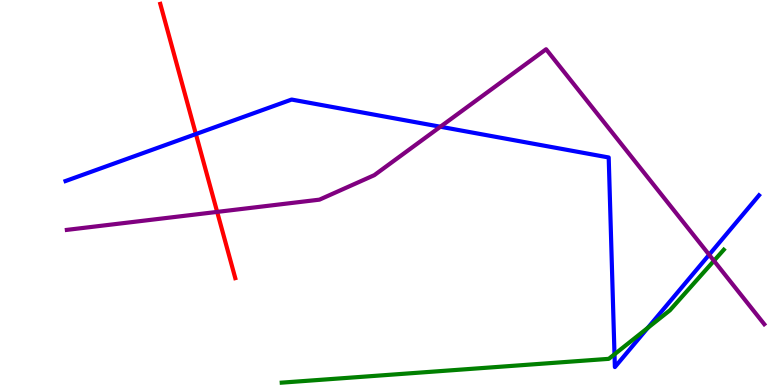[{'lines': ['blue', 'red'], 'intersections': [{'x': 2.53, 'y': 6.52}]}, {'lines': ['green', 'red'], 'intersections': []}, {'lines': ['purple', 'red'], 'intersections': [{'x': 2.8, 'y': 4.5}]}, {'lines': ['blue', 'green'], 'intersections': [{'x': 7.93, 'y': 0.798}, {'x': 8.36, 'y': 1.48}]}, {'lines': ['blue', 'purple'], 'intersections': [{'x': 5.68, 'y': 6.71}, {'x': 9.15, 'y': 3.38}]}, {'lines': ['green', 'purple'], 'intersections': [{'x': 9.21, 'y': 3.23}]}]